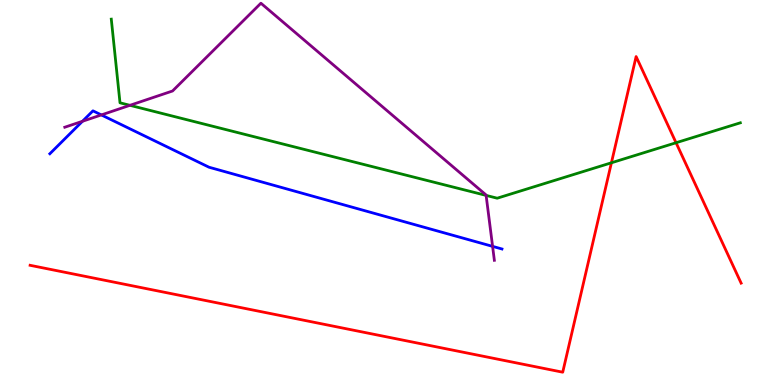[{'lines': ['blue', 'red'], 'intersections': []}, {'lines': ['green', 'red'], 'intersections': [{'x': 7.89, 'y': 5.77}, {'x': 8.72, 'y': 6.29}]}, {'lines': ['purple', 'red'], 'intersections': []}, {'lines': ['blue', 'green'], 'intersections': []}, {'lines': ['blue', 'purple'], 'intersections': [{'x': 1.06, 'y': 6.85}, {'x': 1.31, 'y': 7.01}, {'x': 6.36, 'y': 3.6}]}, {'lines': ['green', 'purple'], 'intersections': [{'x': 1.68, 'y': 7.26}, {'x': 6.27, 'y': 4.92}]}]